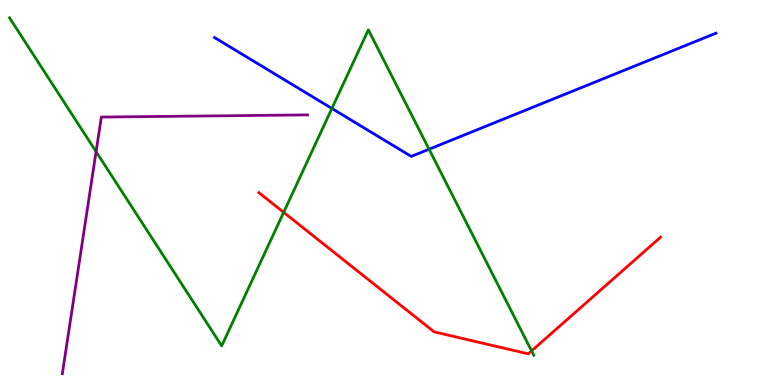[{'lines': ['blue', 'red'], 'intersections': []}, {'lines': ['green', 'red'], 'intersections': [{'x': 3.66, 'y': 4.48}, {'x': 6.86, 'y': 0.886}]}, {'lines': ['purple', 'red'], 'intersections': []}, {'lines': ['blue', 'green'], 'intersections': [{'x': 4.28, 'y': 7.18}, {'x': 5.54, 'y': 6.12}]}, {'lines': ['blue', 'purple'], 'intersections': []}, {'lines': ['green', 'purple'], 'intersections': [{'x': 1.24, 'y': 6.06}]}]